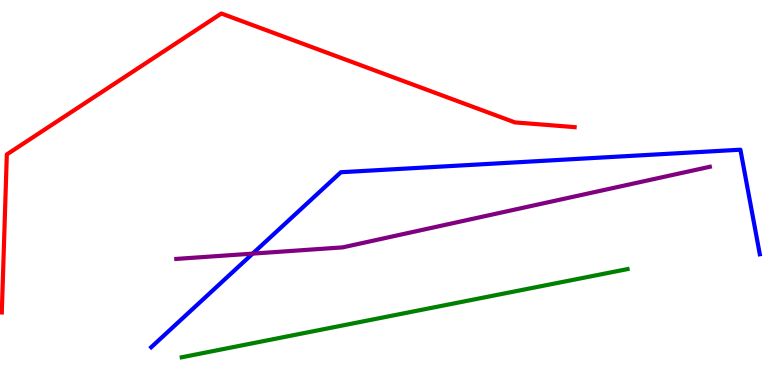[{'lines': ['blue', 'red'], 'intersections': []}, {'lines': ['green', 'red'], 'intersections': []}, {'lines': ['purple', 'red'], 'intersections': []}, {'lines': ['blue', 'green'], 'intersections': []}, {'lines': ['blue', 'purple'], 'intersections': [{'x': 3.26, 'y': 3.41}]}, {'lines': ['green', 'purple'], 'intersections': []}]